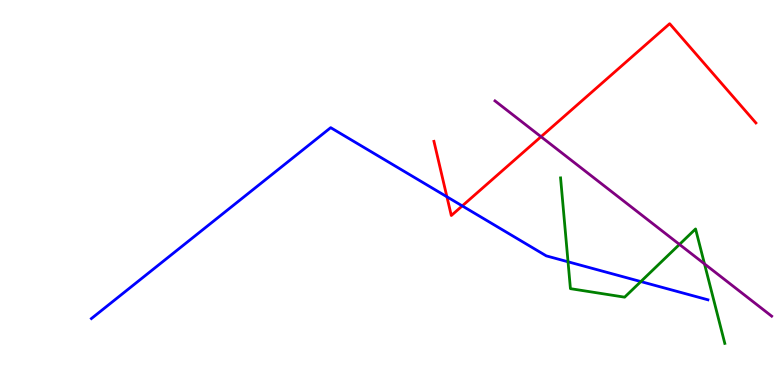[{'lines': ['blue', 'red'], 'intersections': [{'x': 5.77, 'y': 4.89}, {'x': 5.96, 'y': 4.65}]}, {'lines': ['green', 'red'], 'intersections': []}, {'lines': ['purple', 'red'], 'intersections': [{'x': 6.98, 'y': 6.45}]}, {'lines': ['blue', 'green'], 'intersections': [{'x': 7.33, 'y': 3.2}, {'x': 8.27, 'y': 2.69}]}, {'lines': ['blue', 'purple'], 'intersections': []}, {'lines': ['green', 'purple'], 'intersections': [{'x': 8.77, 'y': 3.65}, {'x': 9.09, 'y': 3.15}]}]